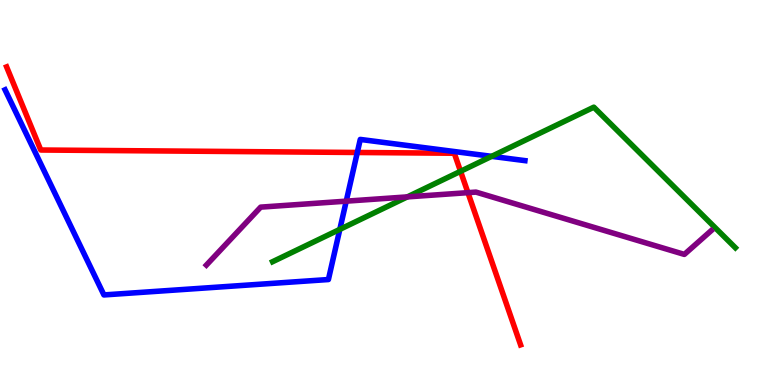[{'lines': ['blue', 'red'], 'intersections': [{'x': 4.61, 'y': 6.04}]}, {'lines': ['green', 'red'], 'intersections': [{'x': 5.94, 'y': 5.55}]}, {'lines': ['purple', 'red'], 'intersections': [{'x': 6.04, 'y': 5.0}]}, {'lines': ['blue', 'green'], 'intersections': [{'x': 4.38, 'y': 4.04}, {'x': 6.34, 'y': 5.94}]}, {'lines': ['blue', 'purple'], 'intersections': [{'x': 4.47, 'y': 4.78}]}, {'lines': ['green', 'purple'], 'intersections': [{'x': 5.26, 'y': 4.89}]}]